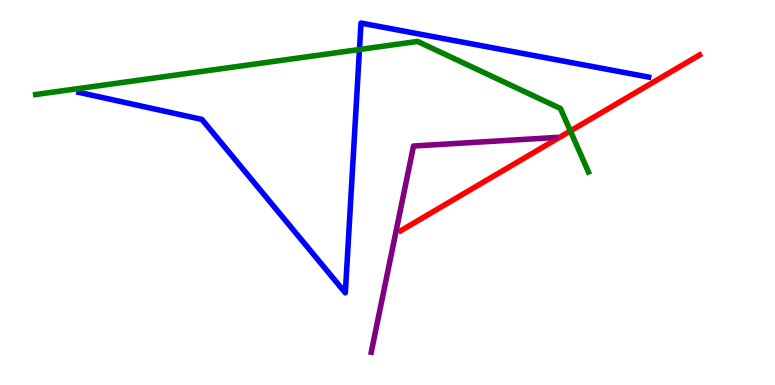[{'lines': ['blue', 'red'], 'intersections': []}, {'lines': ['green', 'red'], 'intersections': [{'x': 7.36, 'y': 6.6}]}, {'lines': ['purple', 'red'], 'intersections': []}, {'lines': ['blue', 'green'], 'intersections': [{'x': 4.64, 'y': 8.71}]}, {'lines': ['blue', 'purple'], 'intersections': []}, {'lines': ['green', 'purple'], 'intersections': []}]